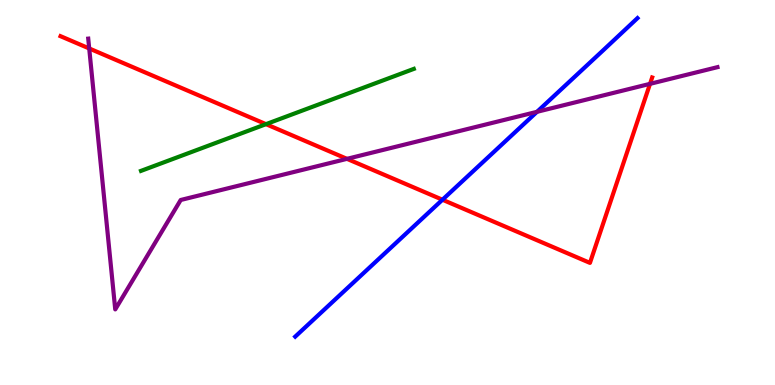[{'lines': ['blue', 'red'], 'intersections': [{'x': 5.71, 'y': 4.81}]}, {'lines': ['green', 'red'], 'intersections': [{'x': 3.43, 'y': 6.78}]}, {'lines': ['purple', 'red'], 'intersections': [{'x': 1.15, 'y': 8.74}, {'x': 4.48, 'y': 5.87}, {'x': 8.39, 'y': 7.82}]}, {'lines': ['blue', 'green'], 'intersections': []}, {'lines': ['blue', 'purple'], 'intersections': [{'x': 6.93, 'y': 7.1}]}, {'lines': ['green', 'purple'], 'intersections': []}]